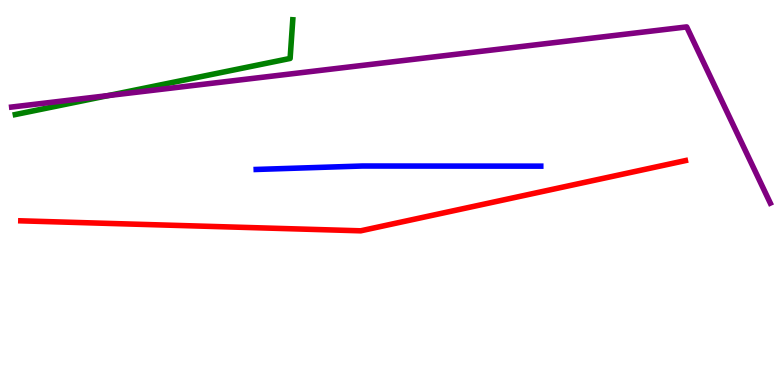[{'lines': ['blue', 'red'], 'intersections': []}, {'lines': ['green', 'red'], 'intersections': []}, {'lines': ['purple', 'red'], 'intersections': []}, {'lines': ['blue', 'green'], 'intersections': []}, {'lines': ['blue', 'purple'], 'intersections': []}, {'lines': ['green', 'purple'], 'intersections': [{'x': 1.4, 'y': 7.52}]}]